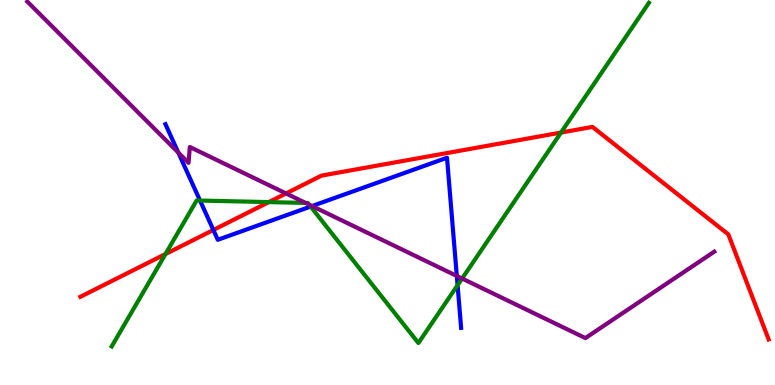[{'lines': ['blue', 'red'], 'intersections': [{'x': 2.75, 'y': 4.03}]}, {'lines': ['green', 'red'], 'intersections': [{'x': 2.14, 'y': 3.4}, {'x': 3.47, 'y': 4.75}, {'x': 7.24, 'y': 6.56}]}, {'lines': ['purple', 'red'], 'intersections': [{'x': 3.69, 'y': 4.98}]}, {'lines': ['blue', 'green'], 'intersections': [{'x': 2.58, 'y': 4.79}, {'x': 4.01, 'y': 4.63}, {'x': 5.9, 'y': 2.59}]}, {'lines': ['blue', 'purple'], 'intersections': [{'x': 2.3, 'y': 6.04}, {'x': 4.03, 'y': 4.65}, {'x': 5.89, 'y': 2.83}]}, {'lines': ['green', 'purple'], 'intersections': [{'x': 3.94, 'y': 4.73}, {'x': 3.99, 'y': 4.69}, {'x': 5.96, 'y': 2.77}]}]